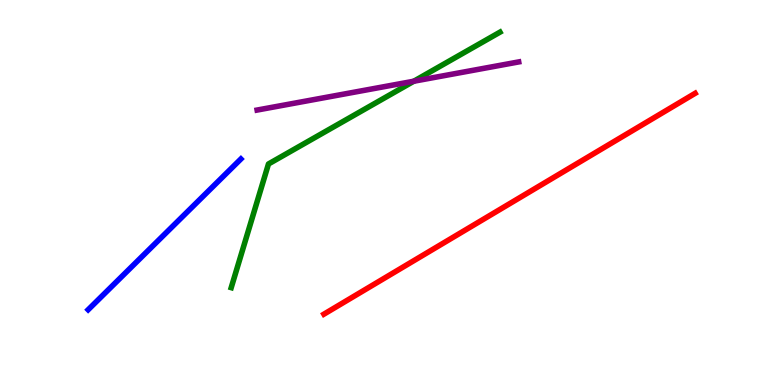[{'lines': ['blue', 'red'], 'intersections': []}, {'lines': ['green', 'red'], 'intersections': []}, {'lines': ['purple', 'red'], 'intersections': []}, {'lines': ['blue', 'green'], 'intersections': []}, {'lines': ['blue', 'purple'], 'intersections': []}, {'lines': ['green', 'purple'], 'intersections': [{'x': 5.34, 'y': 7.89}]}]